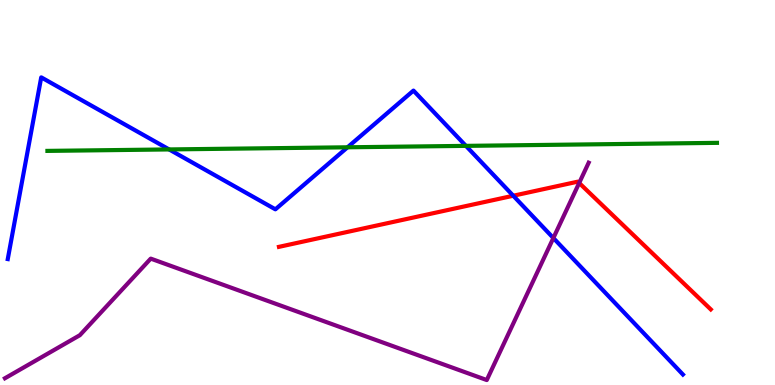[{'lines': ['blue', 'red'], 'intersections': [{'x': 6.62, 'y': 4.92}]}, {'lines': ['green', 'red'], 'intersections': []}, {'lines': ['purple', 'red'], 'intersections': [{'x': 7.47, 'y': 5.25}]}, {'lines': ['blue', 'green'], 'intersections': [{'x': 2.18, 'y': 6.12}, {'x': 4.48, 'y': 6.17}, {'x': 6.01, 'y': 6.21}]}, {'lines': ['blue', 'purple'], 'intersections': [{'x': 7.14, 'y': 3.82}]}, {'lines': ['green', 'purple'], 'intersections': []}]